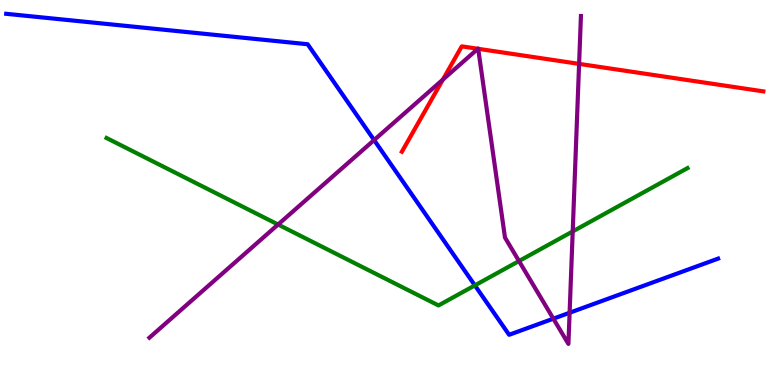[{'lines': ['blue', 'red'], 'intersections': []}, {'lines': ['green', 'red'], 'intersections': []}, {'lines': ['purple', 'red'], 'intersections': [{'x': 5.71, 'y': 7.93}, {'x': 6.17, 'y': 8.73}, {'x': 6.17, 'y': 8.73}, {'x': 7.47, 'y': 8.34}]}, {'lines': ['blue', 'green'], 'intersections': [{'x': 6.13, 'y': 2.59}]}, {'lines': ['blue', 'purple'], 'intersections': [{'x': 4.83, 'y': 6.36}, {'x': 7.14, 'y': 1.72}, {'x': 7.35, 'y': 1.88}]}, {'lines': ['green', 'purple'], 'intersections': [{'x': 3.59, 'y': 4.17}, {'x': 6.7, 'y': 3.22}, {'x': 7.39, 'y': 3.99}]}]